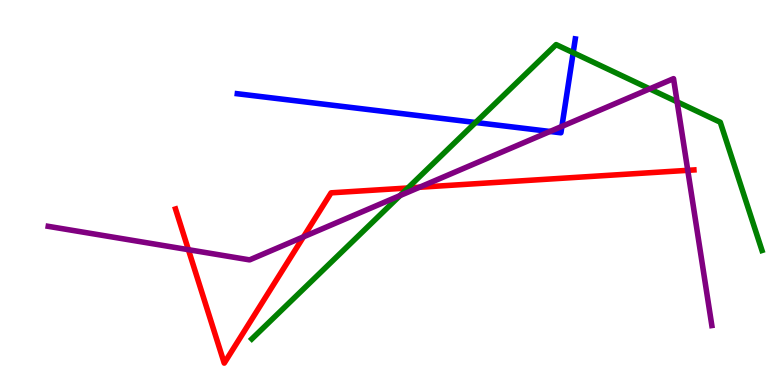[{'lines': ['blue', 'red'], 'intersections': []}, {'lines': ['green', 'red'], 'intersections': [{'x': 5.26, 'y': 5.12}]}, {'lines': ['purple', 'red'], 'intersections': [{'x': 2.43, 'y': 3.51}, {'x': 3.92, 'y': 3.85}, {'x': 5.41, 'y': 5.14}, {'x': 8.87, 'y': 5.58}]}, {'lines': ['blue', 'green'], 'intersections': [{'x': 6.14, 'y': 6.82}, {'x': 7.4, 'y': 8.63}]}, {'lines': ['blue', 'purple'], 'intersections': [{'x': 7.1, 'y': 6.59}, {'x': 7.25, 'y': 6.72}]}, {'lines': ['green', 'purple'], 'intersections': [{'x': 5.16, 'y': 4.92}, {'x': 8.38, 'y': 7.69}, {'x': 8.74, 'y': 7.36}]}]